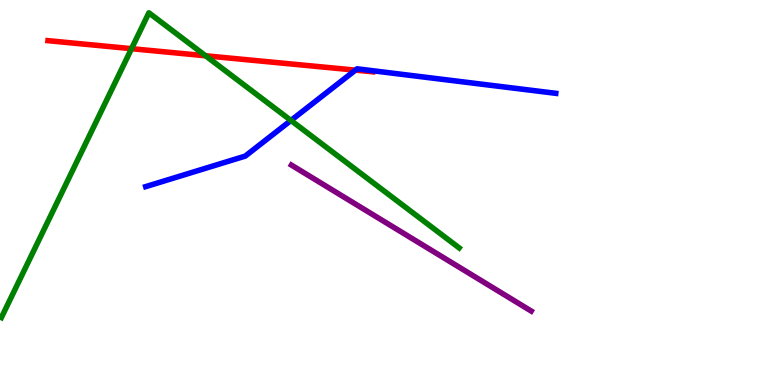[{'lines': ['blue', 'red'], 'intersections': [{'x': 4.59, 'y': 8.18}]}, {'lines': ['green', 'red'], 'intersections': [{'x': 1.7, 'y': 8.74}, {'x': 2.65, 'y': 8.55}]}, {'lines': ['purple', 'red'], 'intersections': []}, {'lines': ['blue', 'green'], 'intersections': [{'x': 3.75, 'y': 6.87}]}, {'lines': ['blue', 'purple'], 'intersections': []}, {'lines': ['green', 'purple'], 'intersections': []}]